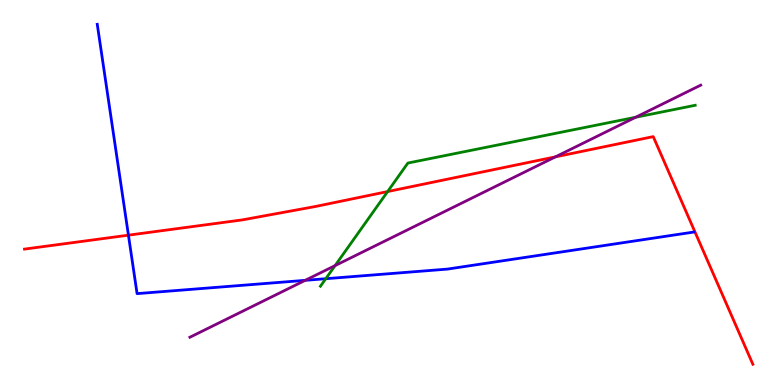[{'lines': ['blue', 'red'], 'intersections': [{'x': 1.66, 'y': 3.89}]}, {'lines': ['green', 'red'], 'intersections': [{'x': 5.0, 'y': 5.02}]}, {'lines': ['purple', 'red'], 'intersections': [{'x': 7.17, 'y': 5.93}]}, {'lines': ['blue', 'green'], 'intersections': [{'x': 4.2, 'y': 2.76}]}, {'lines': ['blue', 'purple'], 'intersections': [{'x': 3.94, 'y': 2.72}]}, {'lines': ['green', 'purple'], 'intersections': [{'x': 4.32, 'y': 3.1}, {'x': 8.2, 'y': 6.95}]}]